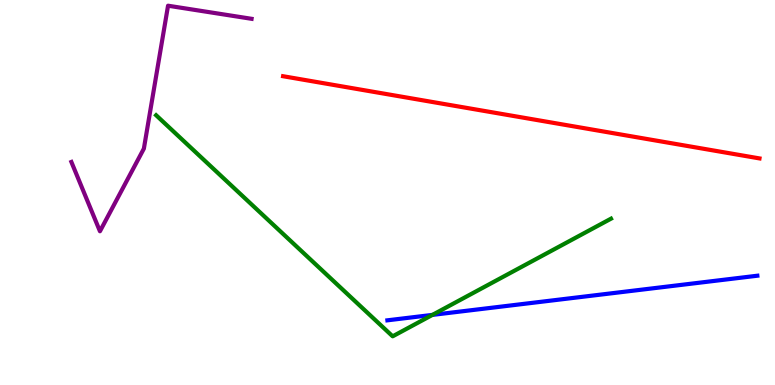[{'lines': ['blue', 'red'], 'intersections': []}, {'lines': ['green', 'red'], 'intersections': []}, {'lines': ['purple', 'red'], 'intersections': []}, {'lines': ['blue', 'green'], 'intersections': [{'x': 5.58, 'y': 1.82}]}, {'lines': ['blue', 'purple'], 'intersections': []}, {'lines': ['green', 'purple'], 'intersections': []}]